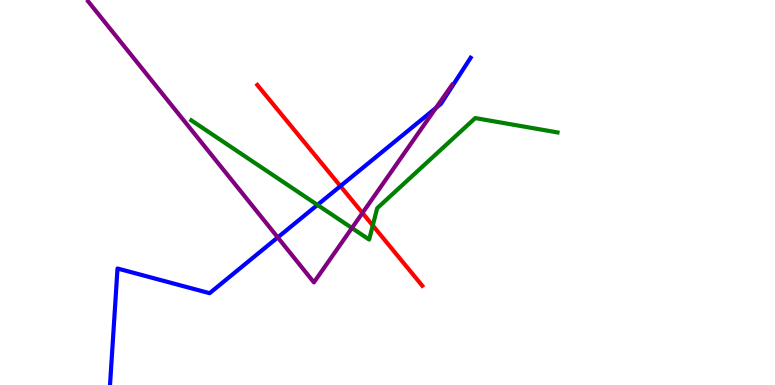[{'lines': ['blue', 'red'], 'intersections': [{'x': 4.39, 'y': 5.17}]}, {'lines': ['green', 'red'], 'intersections': [{'x': 4.81, 'y': 4.14}]}, {'lines': ['purple', 'red'], 'intersections': [{'x': 4.68, 'y': 4.47}]}, {'lines': ['blue', 'green'], 'intersections': [{'x': 4.1, 'y': 4.68}]}, {'lines': ['blue', 'purple'], 'intersections': [{'x': 3.58, 'y': 3.83}, {'x': 5.62, 'y': 7.2}]}, {'lines': ['green', 'purple'], 'intersections': [{'x': 4.54, 'y': 4.08}]}]